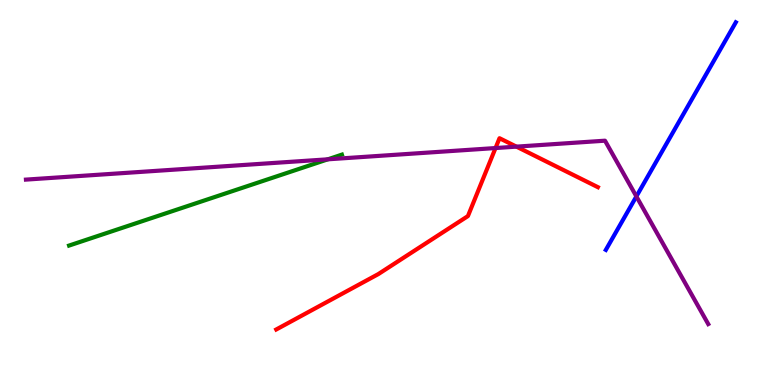[{'lines': ['blue', 'red'], 'intersections': []}, {'lines': ['green', 'red'], 'intersections': []}, {'lines': ['purple', 'red'], 'intersections': [{'x': 6.39, 'y': 6.15}, {'x': 6.66, 'y': 6.19}]}, {'lines': ['blue', 'green'], 'intersections': []}, {'lines': ['blue', 'purple'], 'intersections': [{'x': 8.21, 'y': 4.9}]}, {'lines': ['green', 'purple'], 'intersections': [{'x': 4.23, 'y': 5.86}]}]